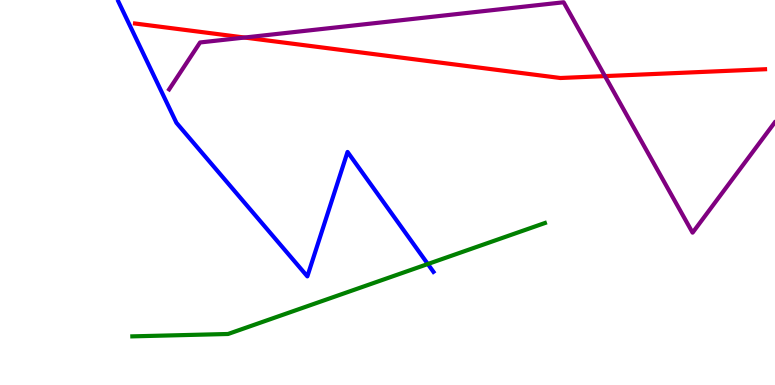[{'lines': ['blue', 'red'], 'intersections': []}, {'lines': ['green', 'red'], 'intersections': []}, {'lines': ['purple', 'red'], 'intersections': [{'x': 3.16, 'y': 9.02}, {'x': 7.81, 'y': 8.02}]}, {'lines': ['blue', 'green'], 'intersections': [{'x': 5.52, 'y': 3.14}]}, {'lines': ['blue', 'purple'], 'intersections': []}, {'lines': ['green', 'purple'], 'intersections': []}]